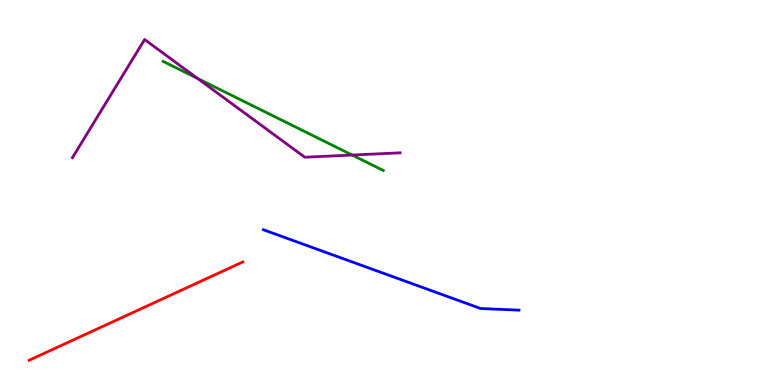[{'lines': ['blue', 'red'], 'intersections': []}, {'lines': ['green', 'red'], 'intersections': []}, {'lines': ['purple', 'red'], 'intersections': []}, {'lines': ['blue', 'green'], 'intersections': []}, {'lines': ['blue', 'purple'], 'intersections': []}, {'lines': ['green', 'purple'], 'intersections': [{'x': 2.55, 'y': 7.96}, {'x': 4.54, 'y': 5.97}]}]